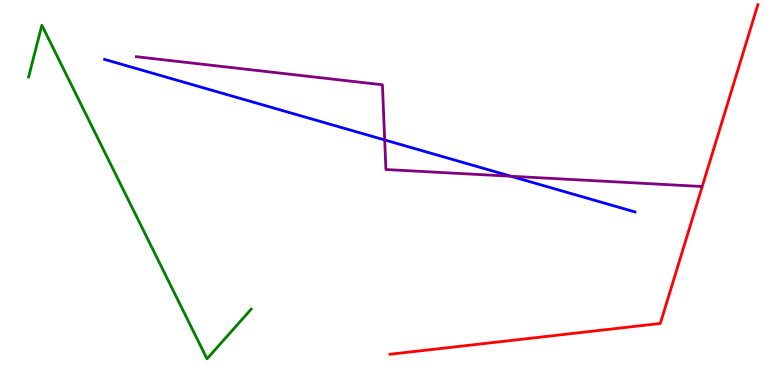[{'lines': ['blue', 'red'], 'intersections': []}, {'lines': ['green', 'red'], 'intersections': []}, {'lines': ['purple', 'red'], 'intersections': []}, {'lines': ['blue', 'green'], 'intersections': []}, {'lines': ['blue', 'purple'], 'intersections': [{'x': 4.96, 'y': 6.37}, {'x': 6.59, 'y': 5.42}]}, {'lines': ['green', 'purple'], 'intersections': []}]